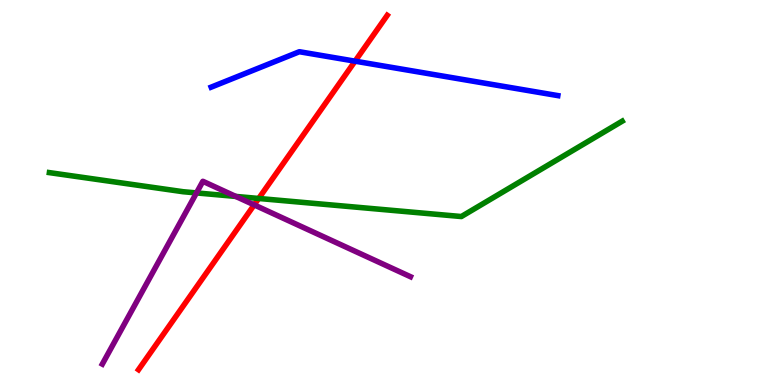[{'lines': ['blue', 'red'], 'intersections': [{'x': 4.58, 'y': 8.41}]}, {'lines': ['green', 'red'], 'intersections': [{'x': 3.34, 'y': 4.85}]}, {'lines': ['purple', 'red'], 'intersections': [{'x': 3.28, 'y': 4.68}]}, {'lines': ['blue', 'green'], 'intersections': []}, {'lines': ['blue', 'purple'], 'intersections': []}, {'lines': ['green', 'purple'], 'intersections': [{'x': 2.54, 'y': 4.99}, {'x': 3.04, 'y': 4.9}]}]